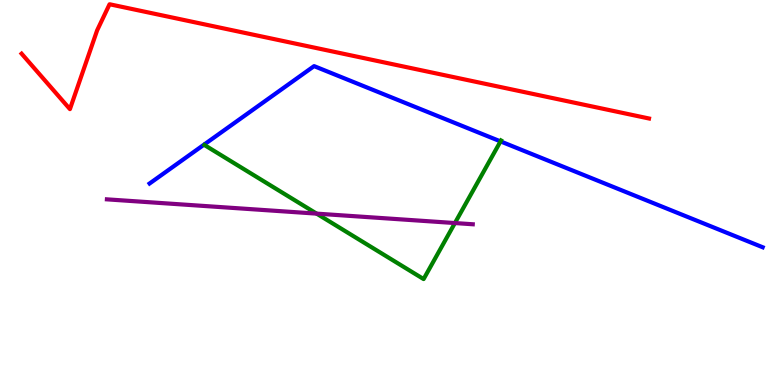[{'lines': ['blue', 'red'], 'intersections': []}, {'lines': ['green', 'red'], 'intersections': []}, {'lines': ['purple', 'red'], 'intersections': []}, {'lines': ['blue', 'green'], 'intersections': [{'x': 6.46, 'y': 6.33}]}, {'lines': ['blue', 'purple'], 'intersections': []}, {'lines': ['green', 'purple'], 'intersections': [{'x': 4.09, 'y': 4.45}, {'x': 5.87, 'y': 4.21}]}]